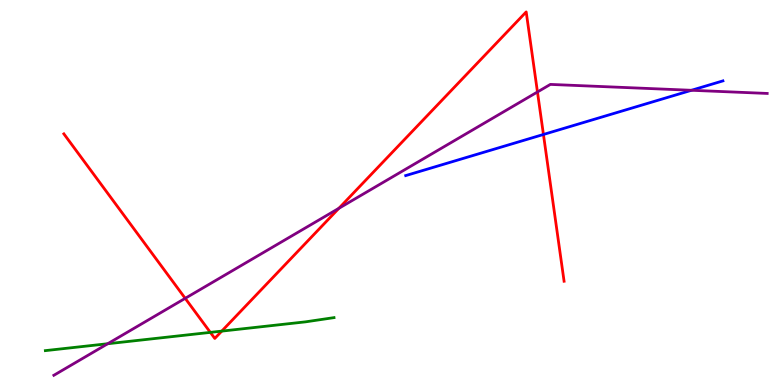[{'lines': ['blue', 'red'], 'intersections': [{'x': 7.01, 'y': 6.51}]}, {'lines': ['green', 'red'], 'intersections': [{'x': 2.71, 'y': 1.37}, {'x': 2.86, 'y': 1.4}]}, {'lines': ['purple', 'red'], 'intersections': [{'x': 2.39, 'y': 2.25}, {'x': 4.37, 'y': 4.59}, {'x': 6.93, 'y': 7.61}]}, {'lines': ['blue', 'green'], 'intersections': []}, {'lines': ['blue', 'purple'], 'intersections': [{'x': 8.92, 'y': 7.65}]}, {'lines': ['green', 'purple'], 'intersections': [{'x': 1.39, 'y': 1.07}]}]